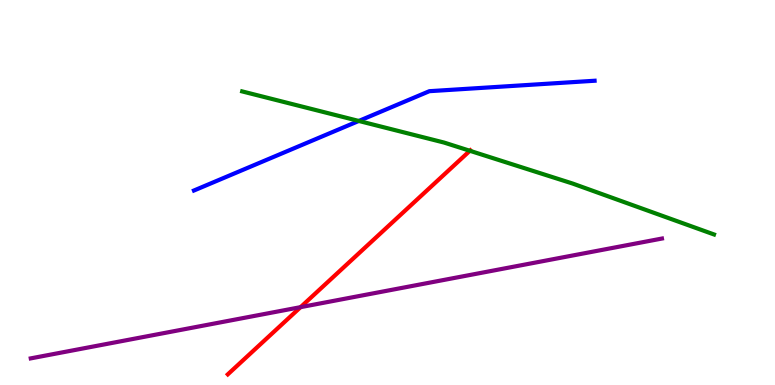[{'lines': ['blue', 'red'], 'intersections': []}, {'lines': ['green', 'red'], 'intersections': [{'x': 6.06, 'y': 6.08}]}, {'lines': ['purple', 'red'], 'intersections': [{'x': 3.88, 'y': 2.02}]}, {'lines': ['blue', 'green'], 'intersections': [{'x': 4.63, 'y': 6.86}]}, {'lines': ['blue', 'purple'], 'intersections': []}, {'lines': ['green', 'purple'], 'intersections': []}]